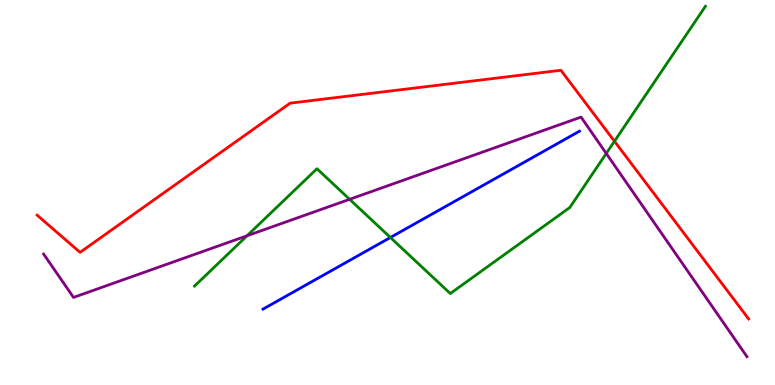[{'lines': ['blue', 'red'], 'intersections': []}, {'lines': ['green', 'red'], 'intersections': [{'x': 7.93, 'y': 6.33}]}, {'lines': ['purple', 'red'], 'intersections': []}, {'lines': ['blue', 'green'], 'intersections': [{'x': 5.04, 'y': 3.83}]}, {'lines': ['blue', 'purple'], 'intersections': []}, {'lines': ['green', 'purple'], 'intersections': [{'x': 3.19, 'y': 3.88}, {'x': 4.51, 'y': 4.82}, {'x': 7.82, 'y': 6.01}]}]